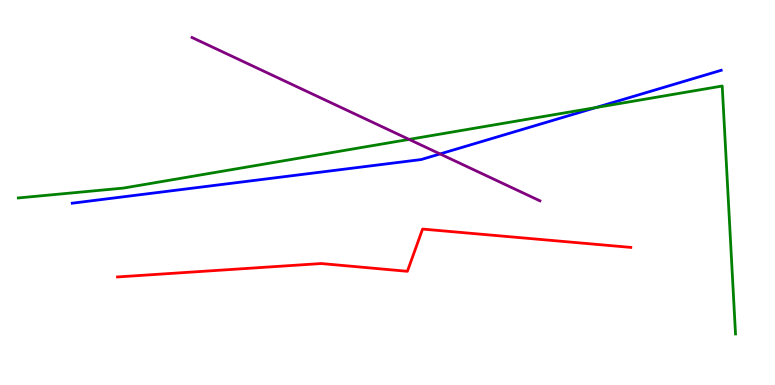[{'lines': ['blue', 'red'], 'intersections': []}, {'lines': ['green', 'red'], 'intersections': []}, {'lines': ['purple', 'red'], 'intersections': []}, {'lines': ['blue', 'green'], 'intersections': [{'x': 7.69, 'y': 7.21}]}, {'lines': ['blue', 'purple'], 'intersections': [{'x': 5.68, 'y': 6.0}]}, {'lines': ['green', 'purple'], 'intersections': [{'x': 5.28, 'y': 6.38}]}]